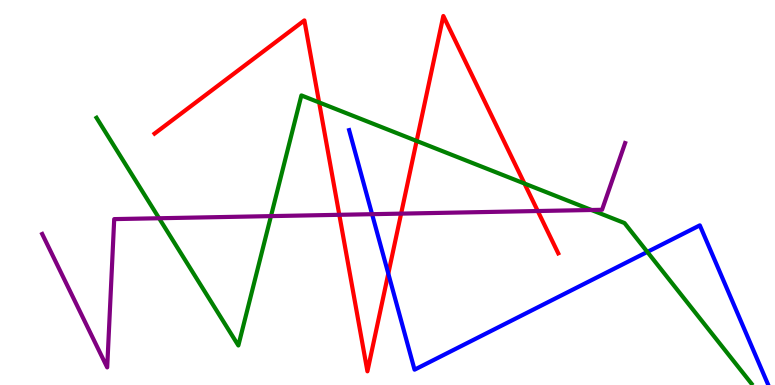[{'lines': ['blue', 'red'], 'intersections': [{'x': 5.01, 'y': 2.89}]}, {'lines': ['green', 'red'], 'intersections': [{'x': 4.12, 'y': 7.34}, {'x': 5.38, 'y': 6.34}, {'x': 6.77, 'y': 5.23}]}, {'lines': ['purple', 'red'], 'intersections': [{'x': 4.38, 'y': 4.42}, {'x': 5.18, 'y': 4.45}, {'x': 6.94, 'y': 4.52}]}, {'lines': ['blue', 'green'], 'intersections': [{'x': 8.35, 'y': 3.46}]}, {'lines': ['blue', 'purple'], 'intersections': [{'x': 4.8, 'y': 4.44}]}, {'lines': ['green', 'purple'], 'intersections': [{'x': 2.05, 'y': 4.33}, {'x': 3.5, 'y': 4.39}, {'x': 7.63, 'y': 4.55}]}]